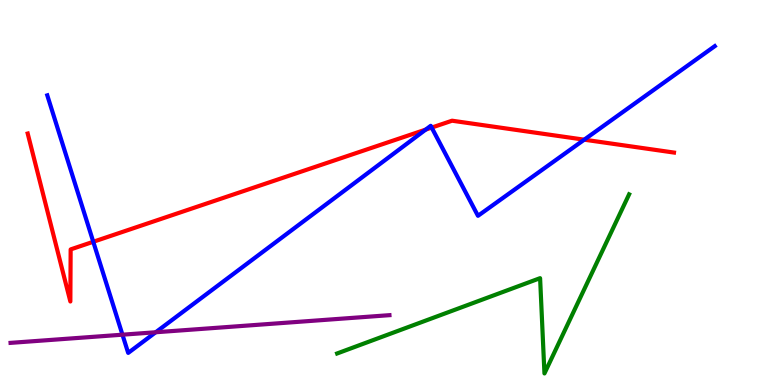[{'lines': ['blue', 'red'], 'intersections': [{'x': 1.2, 'y': 3.72}, {'x': 5.49, 'y': 6.63}, {'x': 5.57, 'y': 6.69}, {'x': 7.54, 'y': 6.37}]}, {'lines': ['green', 'red'], 'intersections': []}, {'lines': ['purple', 'red'], 'intersections': []}, {'lines': ['blue', 'green'], 'intersections': []}, {'lines': ['blue', 'purple'], 'intersections': [{'x': 1.58, 'y': 1.31}, {'x': 2.01, 'y': 1.37}]}, {'lines': ['green', 'purple'], 'intersections': []}]